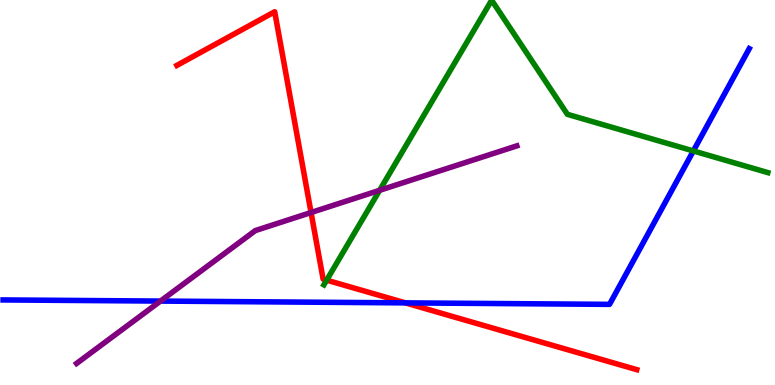[{'lines': ['blue', 'red'], 'intersections': [{'x': 5.23, 'y': 2.13}]}, {'lines': ['green', 'red'], 'intersections': [{'x': 4.21, 'y': 2.72}]}, {'lines': ['purple', 'red'], 'intersections': [{'x': 4.01, 'y': 4.48}]}, {'lines': ['blue', 'green'], 'intersections': [{'x': 8.95, 'y': 6.08}]}, {'lines': ['blue', 'purple'], 'intersections': [{'x': 2.07, 'y': 2.18}]}, {'lines': ['green', 'purple'], 'intersections': [{'x': 4.9, 'y': 5.06}]}]